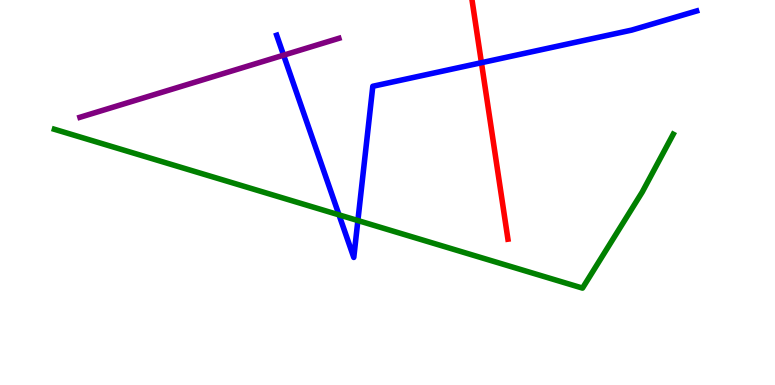[{'lines': ['blue', 'red'], 'intersections': [{'x': 6.21, 'y': 8.37}]}, {'lines': ['green', 'red'], 'intersections': []}, {'lines': ['purple', 'red'], 'intersections': []}, {'lines': ['blue', 'green'], 'intersections': [{'x': 4.37, 'y': 4.42}, {'x': 4.62, 'y': 4.27}]}, {'lines': ['blue', 'purple'], 'intersections': [{'x': 3.66, 'y': 8.57}]}, {'lines': ['green', 'purple'], 'intersections': []}]